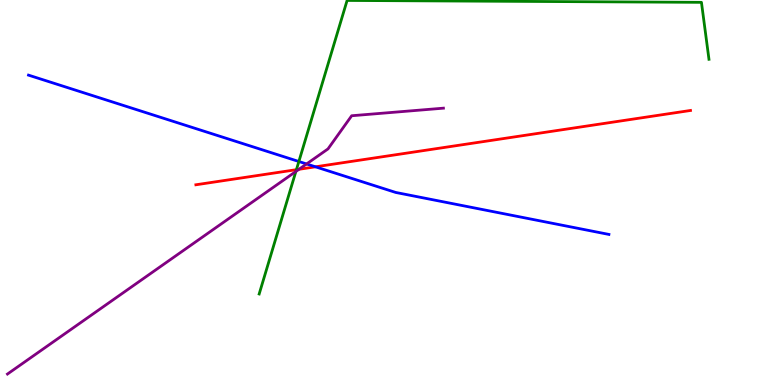[{'lines': ['blue', 'red'], 'intersections': [{'x': 4.07, 'y': 5.67}]}, {'lines': ['green', 'red'], 'intersections': [{'x': 3.82, 'y': 5.59}]}, {'lines': ['purple', 'red'], 'intersections': [{'x': 3.86, 'y': 5.6}]}, {'lines': ['blue', 'green'], 'intersections': [{'x': 3.86, 'y': 5.81}]}, {'lines': ['blue', 'purple'], 'intersections': [{'x': 3.96, 'y': 5.74}]}, {'lines': ['green', 'purple'], 'intersections': [{'x': 3.82, 'y': 5.55}]}]